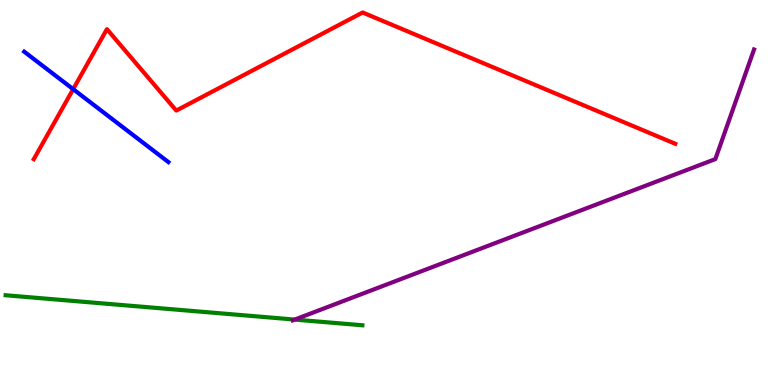[{'lines': ['blue', 'red'], 'intersections': [{'x': 0.944, 'y': 7.68}]}, {'lines': ['green', 'red'], 'intersections': []}, {'lines': ['purple', 'red'], 'intersections': []}, {'lines': ['blue', 'green'], 'intersections': []}, {'lines': ['blue', 'purple'], 'intersections': []}, {'lines': ['green', 'purple'], 'intersections': [{'x': 3.8, 'y': 1.7}]}]